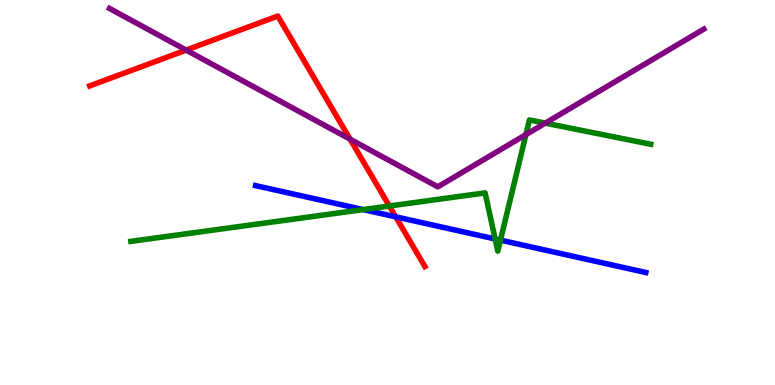[{'lines': ['blue', 'red'], 'intersections': [{'x': 5.11, 'y': 4.37}]}, {'lines': ['green', 'red'], 'intersections': [{'x': 5.02, 'y': 4.65}]}, {'lines': ['purple', 'red'], 'intersections': [{'x': 2.4, 'y': 8.7}, {'x': 4.52, 'y': 6.38}]}, {'lines': ['blue', 'green'], 'intersections': [{'x': 4.69, 'y': 4.56}, {'x': 6.39, 'y': 3.79}, {'x': 6.46, 'y': 3.76}]}, {'lines': ['blue', 'purple'], 'intersections': []}, {'lines': ['green', 'purple'], 'intersections': [{'x': 6.79, 'y': 6.5}, {'x': 7.04, 'y': 6.8}]}]